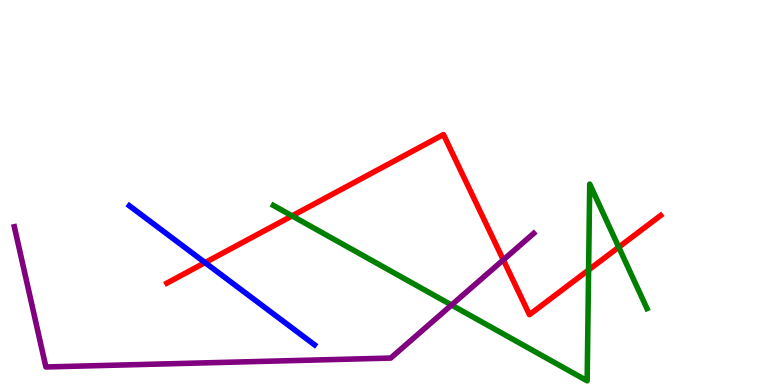[{'lines': ['blue', 'red'], 'intersections': [{'x': 2.65, 'y': 3.18}]}, {'lines': ['green', 'red'], 'intersections': [{'x': 3.77, 'y': 4.39}, {'x': 7.59, 'y': 2.99}, {'x': 7.98, 'y': 3.58}]}, {'lines': ['purple', 'red'], 'intersections': [{'x': 6.49, 'y': 3.25}]}, {'lines': ['blue', 'green'], 'intersections': []}, {'lines': ['blue', 'purple'], 'intersections': []}, {'lines': ['green', 'purple'], 'intersections': [{'x': 5.83, 'y': 2.08}]}]